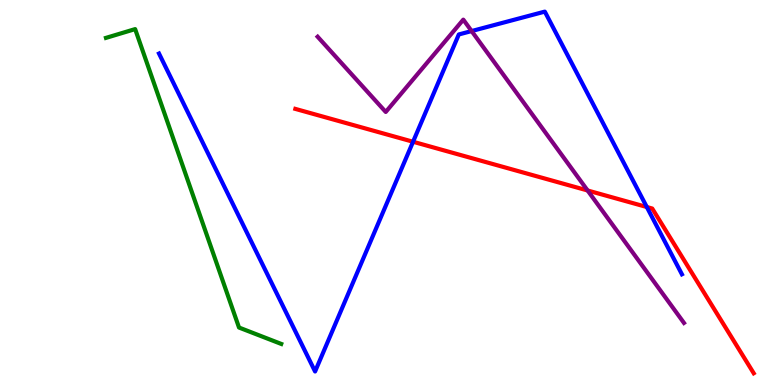[{'lines': ['blue', 'red'], 'intersections': [{'x': 5.33, 'y': 6.32}, {'x': 8.35, 'y': 4.62}]}, {'lines': ['green', 'red'], 'intersections': []}, {'lines': ['purple', 'red'], 'intersections': [{'x': 7.58, 'y': 5.05}]}, {'lines': ['blue', 'green'], 'intersections': []}, {'lines': ['blue', 'purple'], 'intersections': [{'x': 6.09, 'y': 9.19}]}, {'lines': ['green', 'purple'], 'intersections': []}]